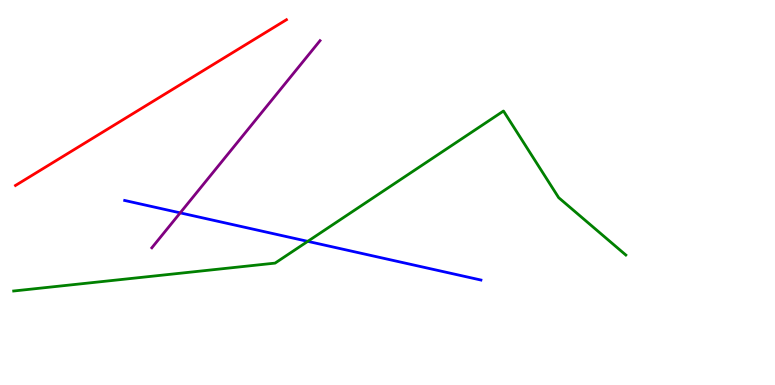[{'lines': ['blue', 'red'], 'intersections': []}, {'lines': ['green', 'red'], 'intersections': []}, {'lines': ['purple', 'red'], 'intersections': []}, {'lines': ['blue', 'green'], 'intersections': [{'x': 3.97, 'y': 3.73}]}, {'lines': ['blue', 'purple'], 'intersections': [{'x': 2.33, 'y': 4.47}]}, {'lines': ['green', 'purple'], 'intersections': []}]